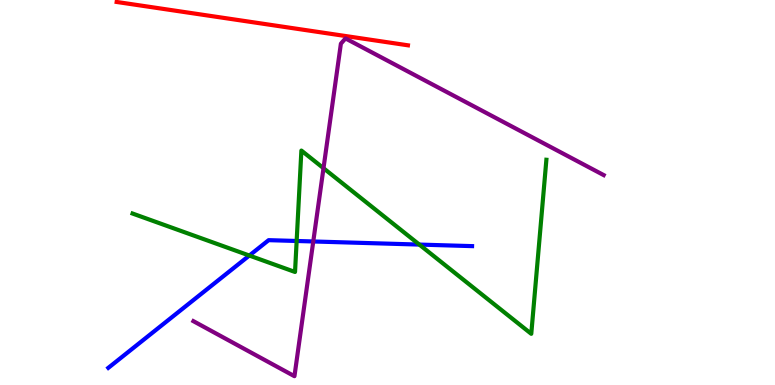[{'lines': ['blue', 'red'], 'intersections': []}, {'lines': ['green', 'red'], 'intersections': []}, {'lines': ['purple', 'red'], 'intersections': []}, {'lines': ['blue', 'green'], 'intersections': [{'x': 3.22, 'y': 3.36}, {'x': 3.83, 'y': 3.74}, {'x': 5.41, 'y': 3.65}]}, {'lines': ['blue', 'purple'], 'intersections': [{'x': 4.04, 'y': 3.73}]}, {'lines': ['green', 'purple'], 'intersections': [{'x': 4.17, 'y': 5.63}]}]